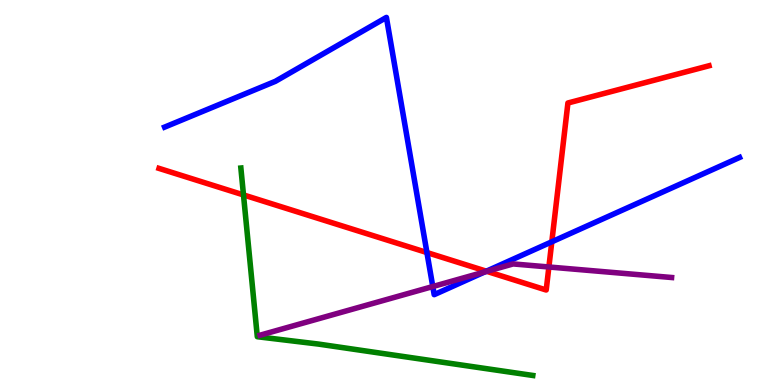[{'lines': ['blue', 'red'], 'intersections': [{'x': 5.51, 'y': 3.44}, {'x': 6.28, 'y': 2.96}, {'x': 7.12, 'y': 3.72}]}, {'lines': ['green', 'red'], 'intersections': [{'x': 3.14, 'y': 4.94}]}, {'lines': ['purple', 'red'], 'intersections': [{'x': 6.28, 'y': 2.95}, {'x': 7.08, 'y': 3.07}]}, {'lines': ['blue', 'green'], 'intersections': []}, {'lines': ['blue', 'purple'], 'intersections': [{'x': 5.58, 'y': 2.56}, {'x': 6.26, 'y': 2.94}]}, {'lines': ['green', 'purple'], 'intersections': []}]